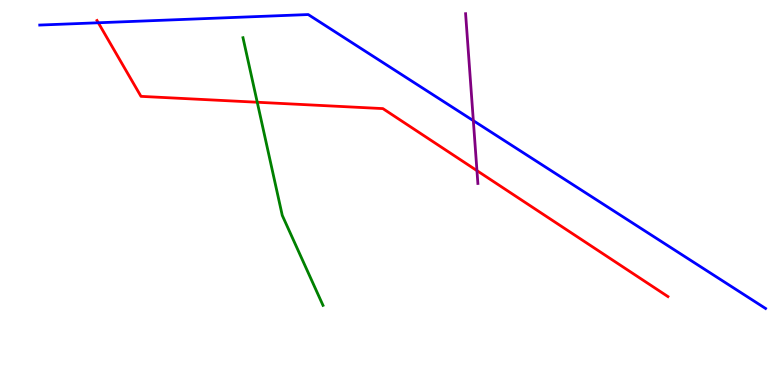[{'lines': ['blue', 'red'], 'intersections': [{'x': 1.27, 'y': 9.41}]}, {'lines': ['green', 'red'], 'intersections': [{'x': 3.32, 'y': 7.34}]}, {'lines': ['purple', 'red'], 'intersections': [{'x': 6.15, 'y': 5.57}]}, {'lines': ['blue', 'green'], 'intersections': []}, {'lines': ['blue', 'purple'], 'intersections': [{'x': 6.11, 'y': 6.87}]}, {'lines': ['green', 'purple'], 'intersections': []}]